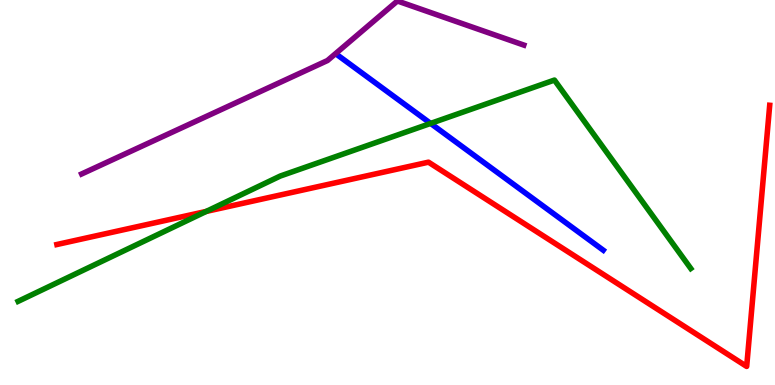[{'lines': ['blue', 'red'], 'intersections': []}, {'lines': ['green', 'red'], 'intersections': [{'x': 2.66, 'y': 4.51}]}, {'lines': ['purple', 'red'], 'intersections': []}, {'lines': ['blue', 'green'], 'intersections': [{'x': 5.56, 'y': 6.79}]}, {'lines': ['blue', 'purple'], 'intersections': []}, {'lines': ['green', 'purple'], 'intersections': []}]